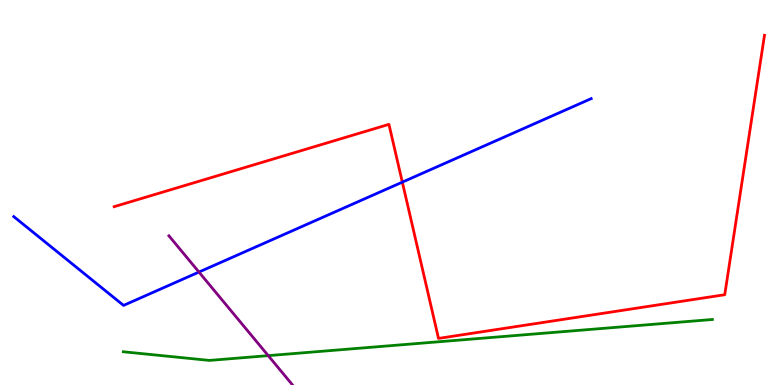[{'lines': ['blue', 'red'], 'intersections': [{'x': 5.19, 'y': 5.27}]}, {'lines': ['green', 'red'], 'intersections': []}, {'lines': ['purple', 'red'], 'intersections': []}, {'lines': ['blue', 'green'], 'intersections': []}, {'lines': ['blue', 'purple'], 'intersections': [{'x': 2.57, 'y': 2.93}]}, {'lines': ['green', 'purple'], 'intersections': [{'x': 3.46, 'y': 0.763}]}]